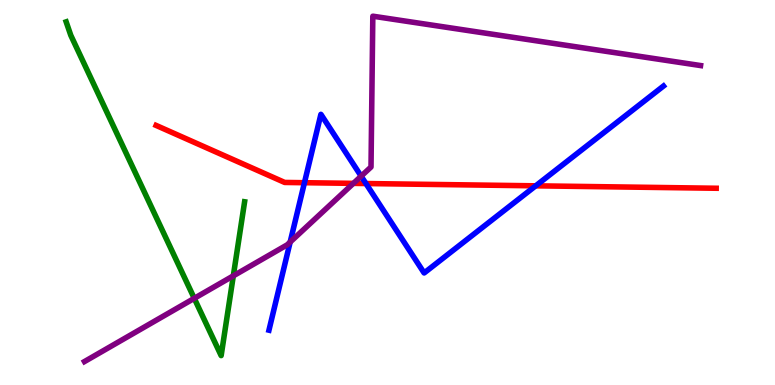[{'lines': ['blue', 'red'], 'intersections': [{'x': 3.93, 'y': 5.25}, {'x': 4.72, 'y': 5.23}, {'x': 6.91, 'y': 5.17}]}, {'lines': ['green', 'red'], 'intersections': []}, {'lines': ['purple', 'red'], 'intersections': [{'x': 4.56, 'y': 5.24}]}, {'lines': ['blue', 'green'], 'intersections': []}, {'lines': ['blue', 'purple'], 'intersections': [{'x': 3.74, 'y': 3.71}, {'x': 4.66, 'y': 5.42}]}, {'lines': ['green', 'purple'], 'intersections': [{'x': 2.51, 'y': 2.25}, {'x': 3.01, 'y': 2.83}]}]